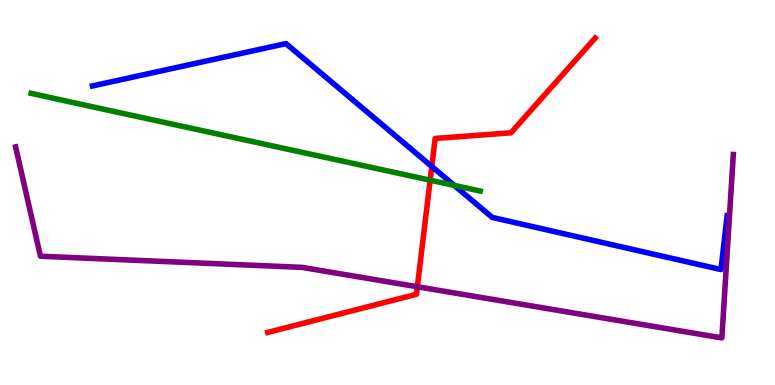[{'lines': ['blue', 'red'], 'intersections': [{'x': 5.57, 'y': 5.68}]}, {'lines': ['green', 'red'], 'intersections': [{'x': 5.55, 'y': 5.32}]}, {'lines': ['purple', 'red'], 'intersections': [{'x': 5.39, 'y': 2.55}]}, {'lines': ['blue', 'green'], 'intersections': [{'x': 5.86, 'y': 5.18}]}, {'lines': ['blue', 'purple'], 'intersections': []}, {'lines': ['green', 'purple'], 'intersections': []}]